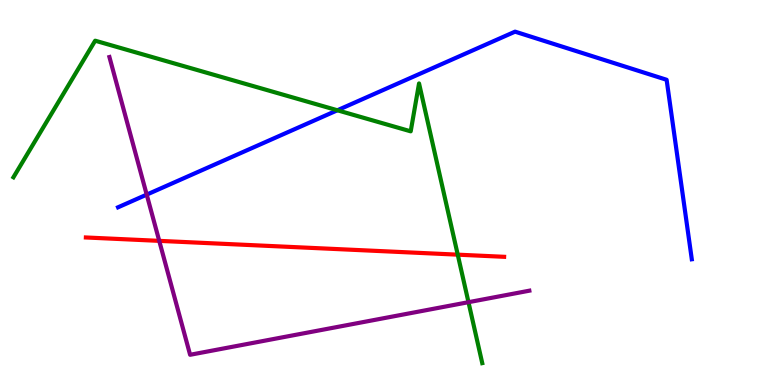[{'lines': ['blue', 'red'], 'intersections': []}, {'lines': ['green', 'red'], 'intersections': [{'x': 5.91, 'y': 3.39}]}, {'lines': ['purple', 'red'], 'intersections': [{'x': 2.05, 'y': 3.74}]}, {'lines': ['blue', 'green'], 'intersections': [{'x': 4.35, 'y': 7.14}]}, {'lines': ['blue', 'purple'], 'intersections': [{'x': 1.89, 'y': 4.94}]}, {'lines': ['green', 'purple'], 'intersections': [{'x': 6.04, 'y': 2.15}]}]